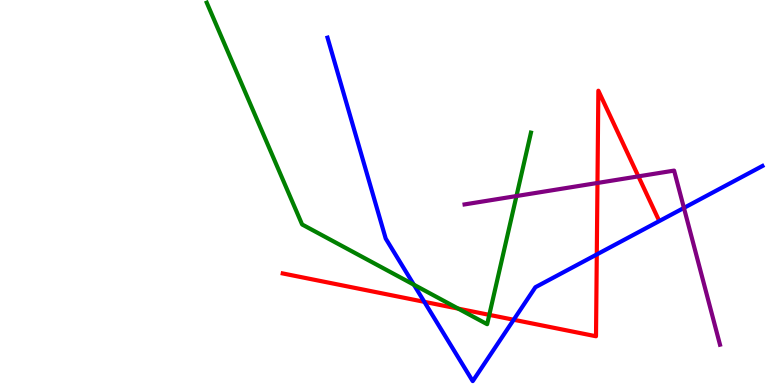[{'lines': ['blue', 'red'], 'intersections': [{'x': 5.48, 'y': 2.16}, {'x': 6.63, 'y': 1.69}, {'x': 7.7, 'y': 3.39}]}, {'lines': ['green', 'red'], 'intersections': [{'x': 5.91, 'y': 1.98}, {'x': 6.31, 'y': 1.82}]}, {'lines': ['purple', 'red'], 'intersections': [{'x': 7.71, 'y': 5.25}, {'x': 8.24, 'y': 5.42}]}, {'lines': ['blue', 'green'], 'intersections': [{'x': 5.34, 'y': 2.6}]}, {'lines': ['blue', 'purple'], 'intersections': [{'x': 8.82, 'y': 4.6}]}, {'lines': ['green', 'purple'], 'intersections': [{'x': 6.66, 'y': 4.91}]}]